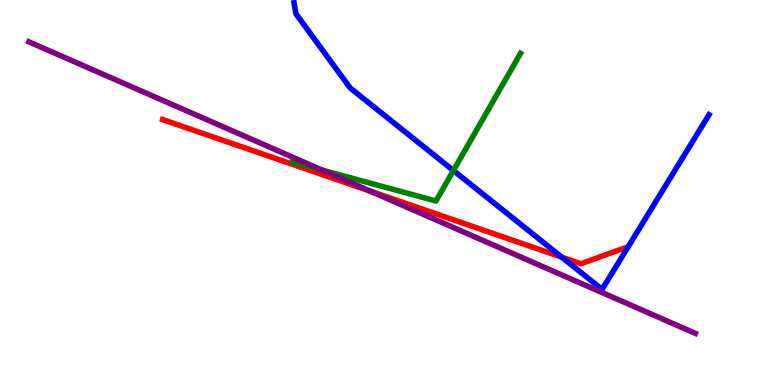[{'lines': ['blue', 'red'], 'intersections': [{'x': 7.25, 'y': 3.32}]}, {'lines': ['green', 'red'], 'intersections': []}, {'lines': ['purple', 'red'], 'intersections': [{'x': 4.78, 'y': 5.04}]}, {'lines': ['blue', 'green'], 'intersections': [{'x': 5.85, 'y': 5.57}]}, {'lines': ['blue', 'purple'], 'intersections': []}, {'lines': ['green', 'purple'], 'intersections': [{'x': 4.16, 'y': 5.58}]}]